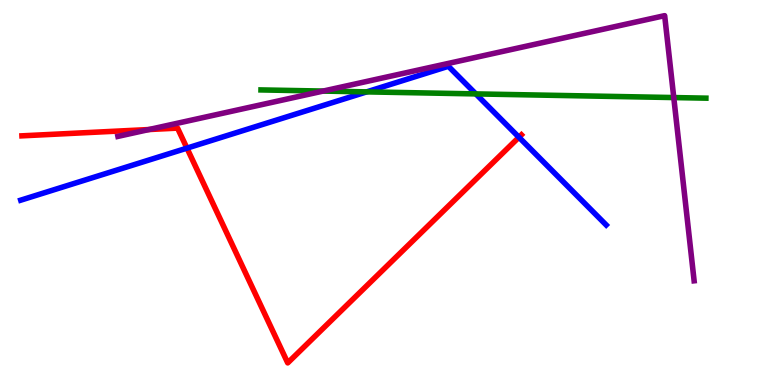[{'lines': ['blue', 'red'], 'intersections': [{'x': 2.41, 'y': 6.15}, {'x': 6.7, 'y': 6.44}]}, {'lines': ['green', 'red'], 'intersections': []}, {'lines': ['purple', 'red'], 'intersections': [{'x': 1.92, 'y': 6.64}]}, {'lines': ['blue', 'green'], 'intersections': [{'x': 4.73, 'y': 7.61}, {'x': 6.14, 'y': 7.56}]}, {'lines': ['blue', 'purple'], 'intersections': []}, {'lines': ['green', 'purple'], 'intersections': [{'x': 4.17, 'y': 7.63}, {'x': 8.69, 'y': 7.47}]}]